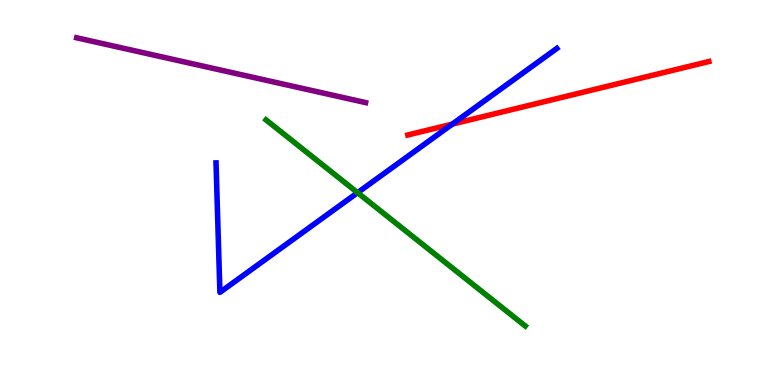[{'lines': ['blue', 'red'], 'intersections': [{'x': 5.84, 'y': 6.78}]}, {'lines': ['green', 'red'], 'intersections': []}, {'lines': ['purple', 'red'], 'intersections': []}, {'lines': ['blue', 'green'], 'intersections': [{'x': 4.61, 'y': 5.0}]}, {'lines': ['blue', 'purple'], 'intersections': []}, {'lines': ['green', 'purple'], 'intersections': []}]